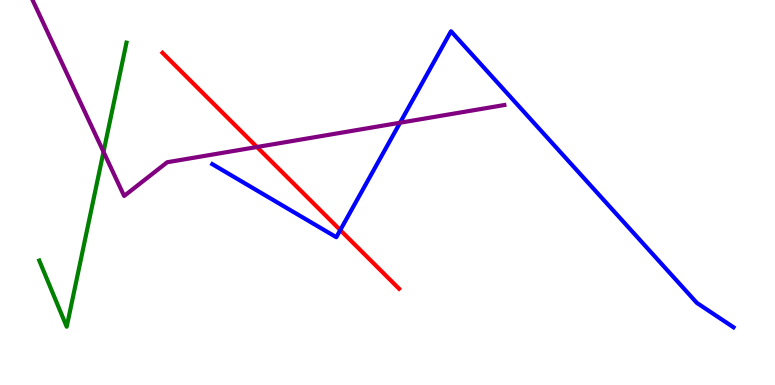[{'lines': ['blue', 'red'], 'intersections': [{'x': 4.39, 'y': 4.02}]}, {'lines': ['green', 'red'], 'intersections': []}, {'lines': ['purple', 'red'], 'intersections': [{'x': 3.32, 'y': 6.18}]}, {'lines': ['blue', 'green'], 'intersections': []}, {'lines': ['blue', 'purple'], 'intersections': [{'x': 5.16, 'y': 6.81}]}, {'lines': ['green', 'purple'], 'intersections': [{'x': 1.34, 'y': 6.06}]}]